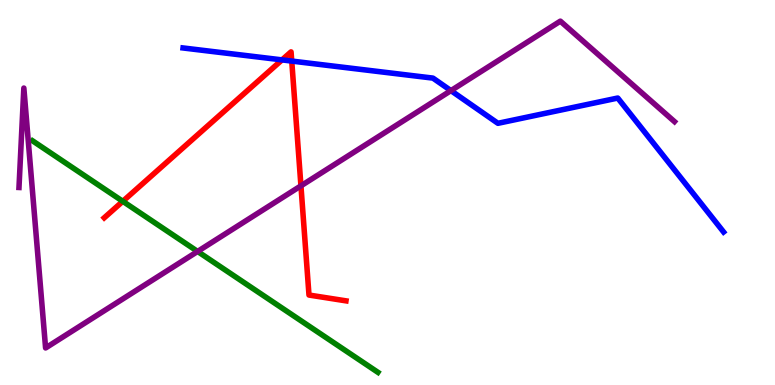[{'lines': ['blue', 'red'], 'intersections': [{'x': 3.64, 'y': 8.44}, {'x': 3.76, 'y': 8.41}]}, {'lines': ['green', 'red'], 'intersections': [{'x': 1.58, 'y': 4.77}]}, {'lines': ['purple', 'red'], 'intersections': [{'x': 3.88, 'y': 5.17}]}, {'lines': ['blue', 'green'], 'intersections': []}, {'lines': ['blue', 'purple'], 'intersections': [{'x': 5.82, 'y': 7.65}]}, {'lines': ['green', 'purple'], 'intersections': [{'x': 2.55, 'y': 3.47}]}]